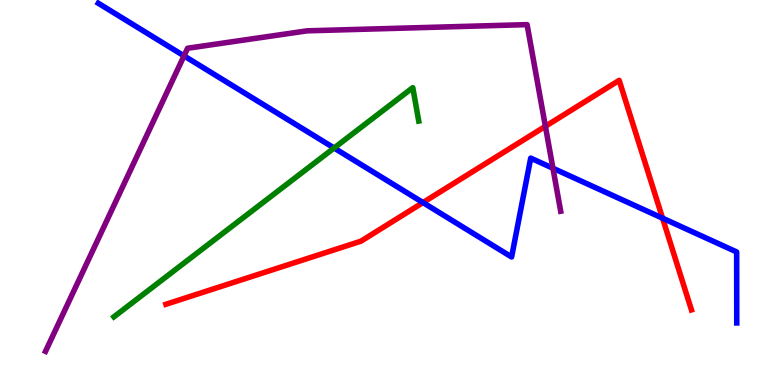[{'lines': ['blue', 'red'], 'intersections': [{'x': 5.46, 'y': 4.74}, {'x': 8.55, 'y': 4.33}]}, {'lines': ['green', 'red'], 'intersections': []}, {'lines': ['purple', 'red'], 'intersections': [{'x': 7.04, 'y': 6.72}]}, {'lines': ['blue', 'green'], 'intersections': [{'x': 4.31, 'y': 6.16}]}, {'lines': ['blue', 'purple'], 'intersections': [{'x': 2.37, 'y': 8.55}, {'x': 7.13, 'y': 5.63}]}, {'lines': ['green', 'purple'], 'intersections': []}]